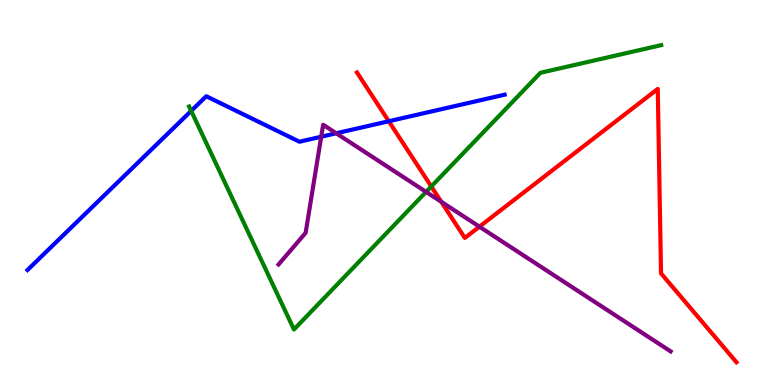[{'lines': ['blue', 'red'], 'intersections': [{'x': 5.02, 'y': 6.85}]}, {'lines': ['green', 'red'], 'intersections': [{'x': 5.57, 'y': 5.16}]}, {'lines': ['purple', 'red'], 'intersections': [{'x': 5.69, 'y': 4.76}, {'x': 6.19, 'y': 4.11}]}, {'lines': ['blue', 'green'], 'intersections': [{'x': 2.47, 'y': 7.12}]}, {'lines': ['blue', 'purple'], 'intersections': [{'x': 4.14, 'y': 6.45}, {'x': 4.34, 'y': 6.54}]}, {'lines': ['green', 'purple'], 'intersections': [{'x': 5.5, 'y': 5.02}]}]